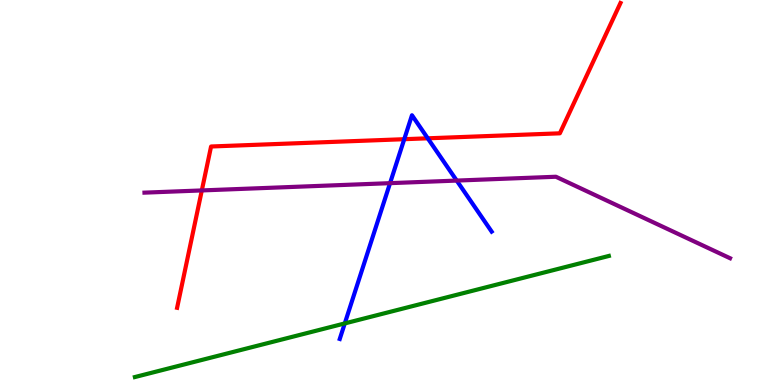[{'lines': ['blue', 'red'], 'intersections': [{'x': 5.22, 'y': 6.38}, {'x': 5.52, 'y': 6.41}]}, {'lines': ['green', 'red'], 'intersections': []}, {'lines': ['purple', 'red'], 'intersections': [{'x': 2.6, 'y': 5.05}]}, {'lines': ['blue', 'green'], 'intersections': [{'x': 4.45, 'y': 1.6}]}, {'lines': ['blue', 'purple'], 'intersections': [{'x': 5.03, 'y': 5.24}, {'x': 5.89, 'y': 5.31}]}, {'lines': ['green', 'purple'], 'intersections': []}]